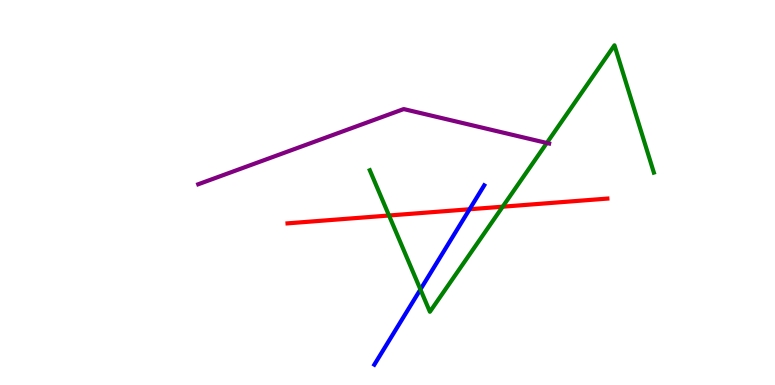[{'lines': ['blue', 'red'], 'intersections': [{'x': 6.06, 'y': 4.56}]}, {'lines': ['green', 'red'], 'intersections': [{'x': 5.02, 'y': 4.4}, {'x': 6.49, 'y': 4.63}]}, {'lines': ['purple', 'red'], 'intersections': []}, {'lines': ['blue', 'green'], 'intersections': [{'x': 5.42, 'y': 2.48}]}, {'lines': ['blue', 'purple'], 'intersections': []}, {'lines': ['green', 'purple'], 'intersections': [{'x': 7.06, 'y': 6.29}]}]